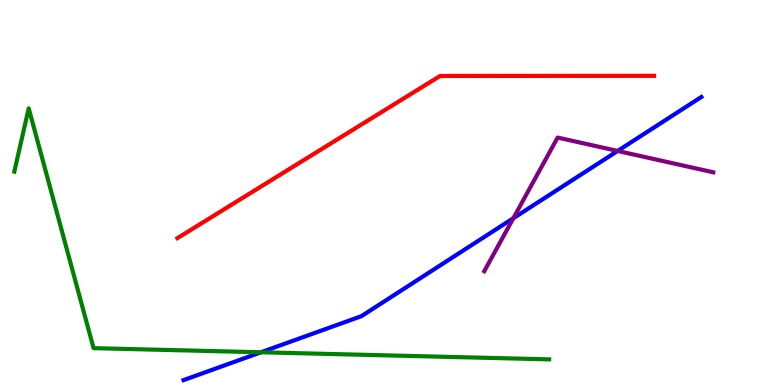[{'lines': ['blue', 'red'], 'intersections': []}, {'lines': ['green', 'red'], 'intersections': []}, {'lines': ['purple', 'red'], 'intersections': []}, {'lines': ['blue', 'green'], 'intersections': [{'x': 3.37, 'y': 0.85}]}, {'lines': ['blue', 'purple'], 'intersections': [{'x': 6.62, 'y': 4.33}, {'x': 7.97, 'y': 6.08}]}, {'lines': ['green', 'purple'], 'intersections': []}]